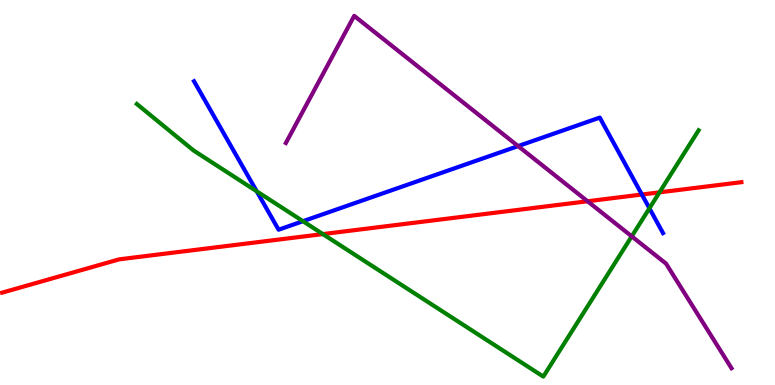[{'lines': ['blue', 'red'], 'intersections': [{'x': 8.28, 'y': 4.95}]}, {'lines': ['green', 'red'], 'intersections': [{'x': 4.17, 'y': 3.92}, {'x': 8.51, 'y': 5.0}]}, {'lines': ['purple', 'red'], 'intersections': [{'x': 7.58, 'y': 4.77}]}, {'lines': ['blue', 'green'], 'intersections': [{'x': 3.31, 'y': 5.03}, {'x': 3.91, 'y': 4.25}, {'x': 8.38, 'y': 4.59}]}, {'lines': ['blue', 'purple'], 'intersections': [{'x': 6.69, 'y': 6.21}]}, {'lines': ['green', 'purple'], 'intersections': [{'x': 8.15, 'y': 3.86}]}]